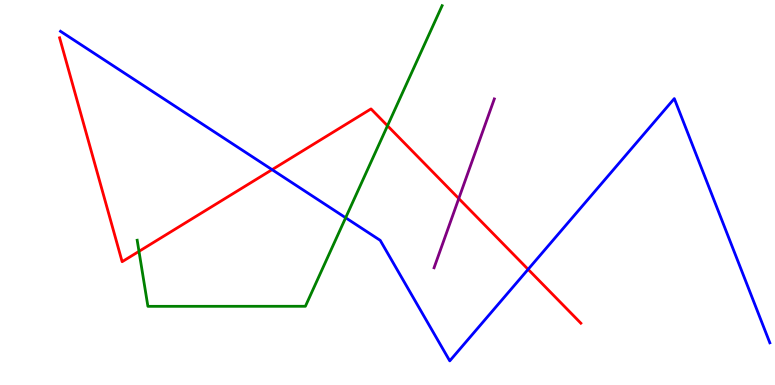[{'lines': ['blue', 'red'], 'intersections': [{'x': 3.51, 'y': 5.59}, {'x': 6.81, 'y': 3.0}]}, {'lines': ['green', 'red'], 'intersections': [{'x': 1.79, 'y': 3.47}, {'x': 5.0, 'y': 6.73}]}, {'lines': ['purple', 'red'], 'intersections': [{'x': 5.92, 'y': 4.84}]}, {'lines': ['blue', 'green'], 'intersections': [{'x': 4.46, 'y': 4.34}]}, {'lines': ['blue', 'purple'], 'intersections': []}, {'lines': ['green', 'purple'], 'intersections': []}]